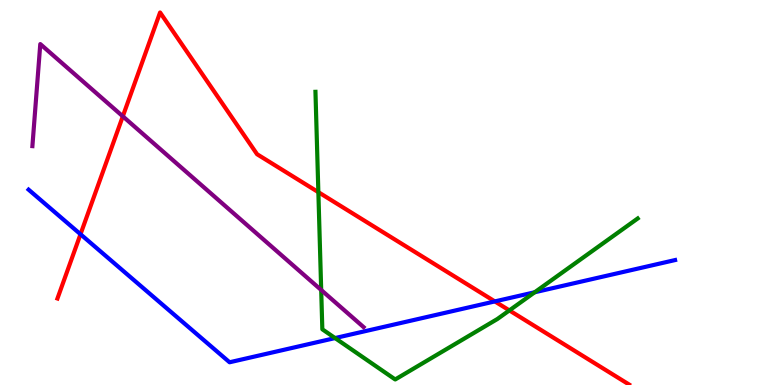[{'lines': ['blue', 'red'], 'intersections': [{'x': 1.04, 'y': 3.92}, {'x': 6.38, 'y': 2.17}]}, {'lines': ['green', 'red'], 'intersections': [{'x': 4.11, 'y': 5.01}, {'x': 6.57, 'y': 1.94}]}, {'lines': ['purple', 'red'], 'intersections': [{'x': 1.58, 'y': 6.98}]}, {'lines': ['blue', 'green'], 'intersections': [{'x': 4.32, 'y': 1.22}, {'x': 6.9, 'y': 2.41}]}, {'lines': ['blue', 'purple'], 'intersections': []}, {'lines': ['green', 'purple'], 'intersections': [{'x': 4.14, 'y': 2.47}]}]